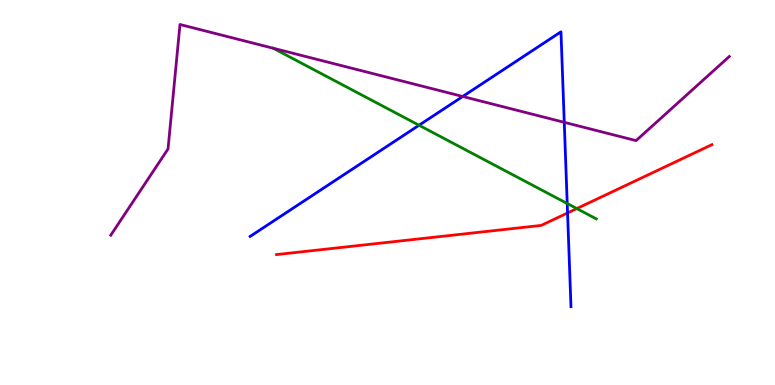[{'lines': ['blue', 'red'], 'intersections': [{'x': 7.32, 'y': 4.47}]}, {'lines': ['green', 'red'], 'intersections': [{'x': 7.44, 'y': 4.58}]}, {'lines': ['purple', 'red'], 'intersections': []}, {'lines': ['blue', 'green'], 'intersections': [{'x': 5.41, 'y': 6.75}, {'x': 7.32, 'y': 4.71}]}, {'lines': ['blue', 'purple'], 'intersections': [{'x': 5.97, 'y': 7.49}, {'x': 7.28, 'y': 6.82}]}, {'lines': ['green', 'purple'], 'intersections': []}]